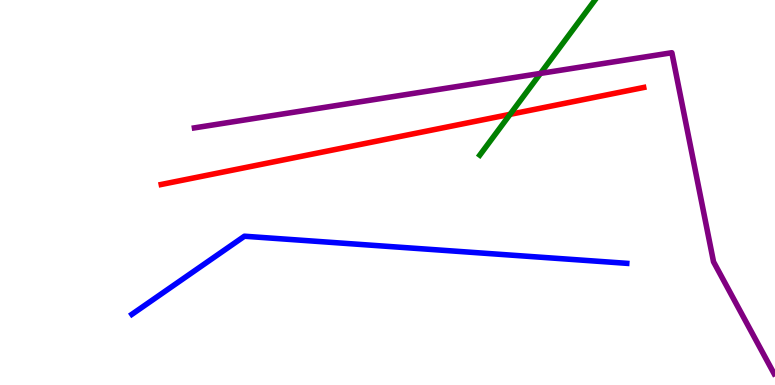[{'lines': ['blue', 'red'], 'intersections': []}, {'lines': ['green', 'red'], 'intersections': [{'x': 6.58, 'y': 7.03}]}, {'lines': ['purple', 'red'], 'intersections': []}, {'lines': ['blue', 'green'], 'intersections': []}, {'lines': ['blue', 'purple'], 'intersections': []}, {'lines': ['green', 'purple'], 'intersections': [{'x': 6.97, 'y': 8.09}]}]